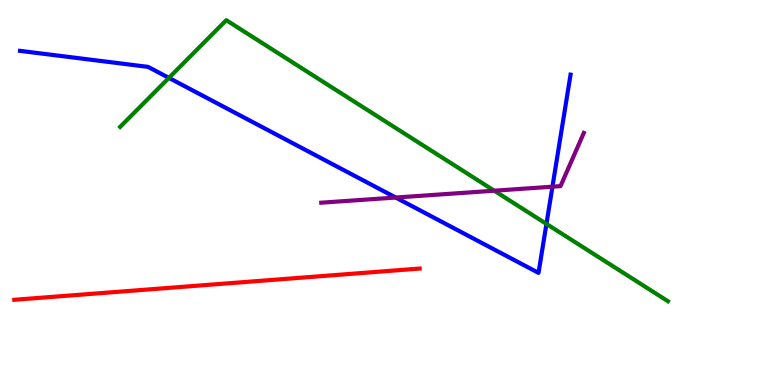[{'lines': ['blue', 'red'], 'intersections': []}, {'lines': ['green', 'red'], 'intersections': []}, {'lines': ['purple', 'red'], 'intersections': []}, {'lines': ['blue', 'green'], 'intersections': [{'x': 2.18, 'y': 7.98}, {'x': 7.05, 'y': 4.18}]}, {'lines': ['blue', 'purple'], 'intersections': [{'x': 5.11, 'y': 4.87}, {'x': 7.13, 'y': 5.15}]}, {'lines': ['green', 'purple'], 'intersections': [{'x': 6.38, 'y': 5.05}]}]